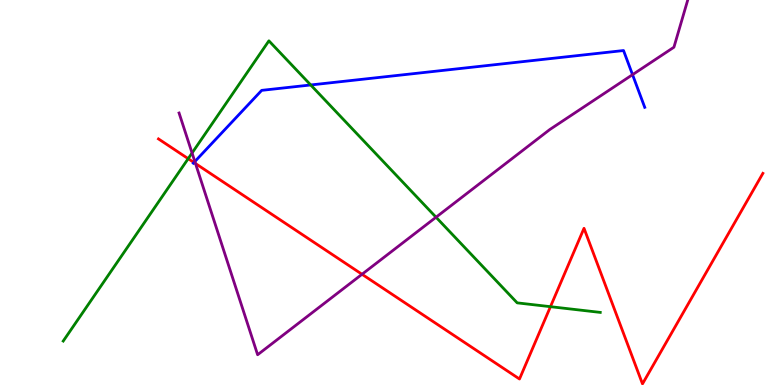[{'lines': ['blue', 'red'], 'intersections': [{'x': 2.5, 'y': 5.78}]}, {'lines': ['green', 'red'], 'intersections': [{'x': 2.43, 'y': 5.88}, {'x': 7.1, 'y': 2.03}]}, {'lines': ['purple', 'red'], 'intersections': [{'x': 2.52, 'y': 5.75}, {'x': 4.67, 'y': 2.88}]}, {'lines': ['blue', 'green'], 'intersections': [{'x': 4.01, 'y': 7.79}]}, {'lines': ['blue', 'purple'], 'intersections': [{'x': 2.51, 'y': 5.8}, {'x': 8.16, 'y': 8.06}]}, {'lines': ['green', 'purple'], 'intersections': [{'x': 2.48, 'y': 6.03}, {'x': 5.63, 'y': 4.36}]}]